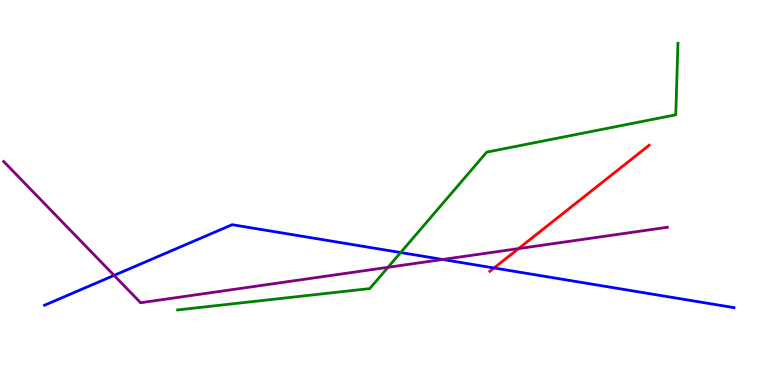[{'lines': ['blue', 'red'], 'intersections': [{'x': 6.38, 'y': 3.04}]}, {'lines': ['green', 'red'], 'intersections': []}, {'lines': ['purple', 'red'], 'intersections': [{'x': 6.69, 'y': 3.54}]}, {'lines': ['blue', 'green'], 'intersections': [{'x': 5.17, 'y': 3.44}]}, {'lines': ['blue', 'purple'], 'intersections': [{'x': 1.47, 'y': 2.85}, {'x': 5.71, 'y': 3.26}]}, {'lines': ['green', 'purple'], 'intersections': [{'x': 5.01, 'y': 3.06}]}]